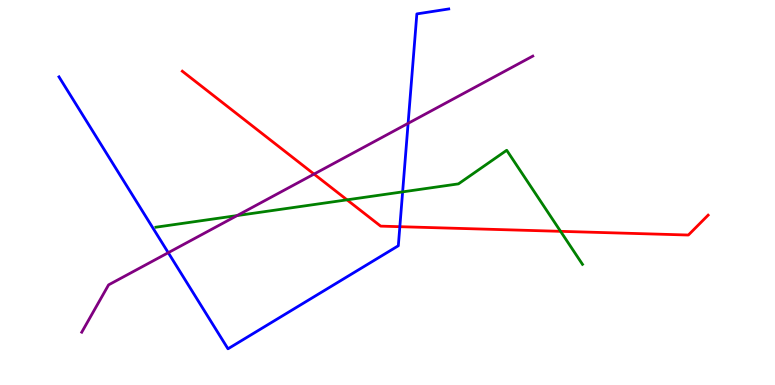[{'lines': ['blue', 'red'], 'intersections': [{'x': 5.16, 'y': 4.11}]}, {'lines': ['green', 'red'], 'intersections': [{'x': 4.48, 'y': 4.81}, {'x': 7.23, 'y': 3.99}]}, {'lines': ['purple', 'red'], 'intersections': [{'x': 4.05, 'y': 5.48}]}, {'lines': ['blue', 'green'], 'intersections': [{'x': 5.2, 'y': 5.02}]}, {'lines': ['blue', 'purple'], 'intersections': [{'x': 2.17, 'y': 3.44}, {'x': 5.27, 'y': 6.8}]}, {'lines': ['green', 'purple'], 'intersections': [{'x': 3.06, 'y': 4.4}]}]